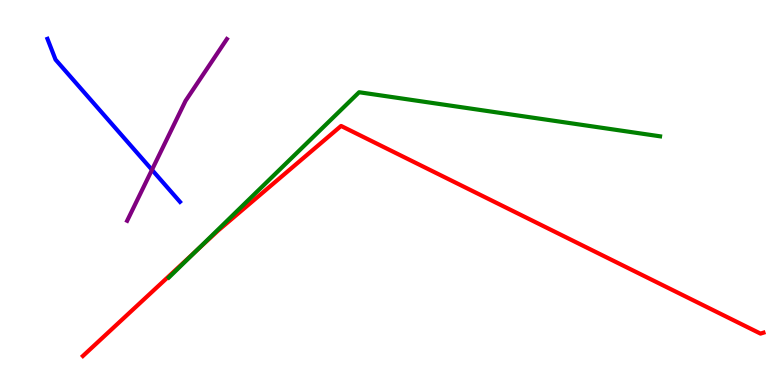[{'lines': ['blue', 'red'], 'intersections': []}, {'lines': ['green', 'red'], 'intersections': [{'x': 2.53, 'y': 3.49}]}, {'lines': ['purple', 'red'], 'intersections': []}, {'lines': ['blue', 'green'], 'intersections': []}, {'lines': ['blue', 'purple'], 'intersections': [{'x': 1.96, 'y': 5.59}]}, {'lines': ['green', 'purple'], 'intersections': []}]